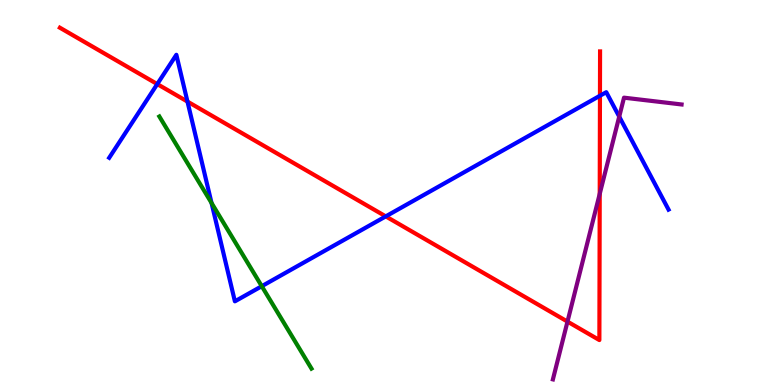[{'lines': ['blue', 'red'], 'intersections': [{'x': 2.03, 'y': 7.82}, {'x': 2.42, 'y': 7.36}, {'x': 4.98, 'y': 4.38}, {'x': 7.74, 'y': 7.51}]}, {'lines': ['green', 'red'], 'intersections': []}, {'lines': ['purple', 'red'], 'intersections': [{'x': 7.32, 'y': 1.65}, {'x': 7.74, 'y': 4.96}]}, {'lines': ['blue', 'green'], 'intersections': [{'x': 2.73, 'y': 4.73}, {'x': 3.38, 'y': 2.57}]}, {'lines': ['blue', 'purple'], 'intersections': [{'x': 7.99, 'y': 6.97}]}, {'lines': ['green', 'purple'], 'intersections': []}]